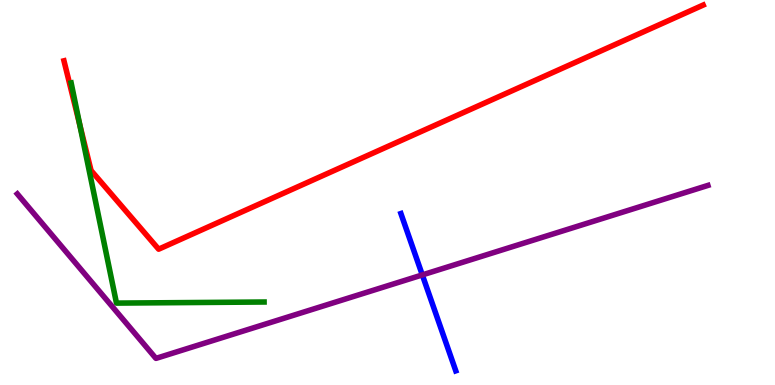[{'lines': ['blue', 'red'], 'intersections': []}, {'lines': ['green', 'red'], 'intersections': [{'x': 1.03, 'y': 6.76}]}, {'lines': ['purple', 'red'], 'intersections': []}, {'lines': ['blue', 'green'], 'intersections': []}, {'lines': ['blue', 'purple'], 'intersections': [{'x': 5.45, 'y': 2.86}]}, {'lines': ['green', 'purple'], 'intersections': []}]